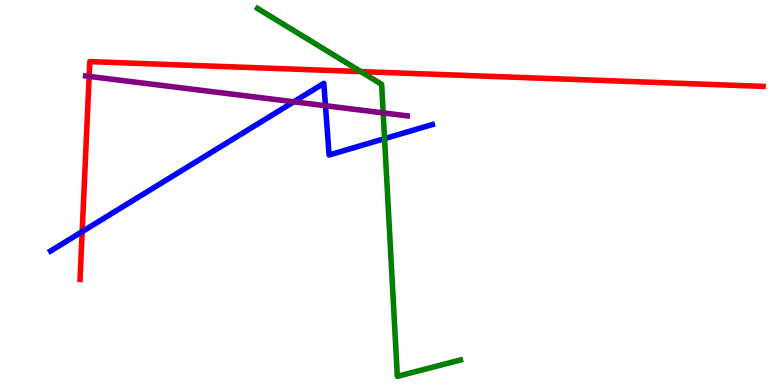[{'lines': ['blue', 'red'], 'intersections': [{'x': 1.06, 'y': 3.98}]}, {'lines': ['green', 'red'], 'intersections': [{'x': 4.66, 'y': 8.14}]}, {'lines': ['purple', 'red'], 'intersections': [{'x': 1.15, 'y': 8.02}]}, {'lines': ['blue', 'green'], 'intersections': [{'x': 4.96, 'y': 6.4}]}, {'lines': ['blue', 'purple'], 'intersections': [{'x': 3.79, 'y': 7.36}, {'x': 4.2, 'y': 7.25}]}, {'lines': ['green', 'purple'], 'intersections': [{'x': 4.94, 'y': 7.07}]}]